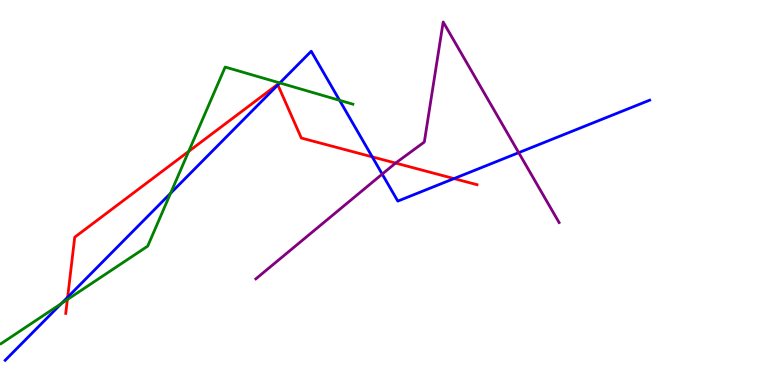[{'lines': ['blue', 'red'], 'intersections': [{'x': 0.873, 'y': 2.28}, {'x': 3.59, 'y': 7.79}, {'x': 4.8, 'y': 5.93}, {'x': 5.86, 'y': 5.36}]}, {'lines': ['green', 'red'], 'intersections': [{'x': 0.869, 'y': 2.22}, {'x': 2.43, 'y': 6.07}]}, {'lines': ['purple', 'red'], 'intersections': [{'x': 5.1, 'y': 5.76}]}, {'lines': ['blue', 'green'], 'intersections': [{'x': 0.793, 'y': 2.12}, {'x': 2.2, 'y': 4.98}, {'x': 3.61, 'y': 7.85}, {'x': 4.38, 'y': 7.39}]}, {'lines': ['blue', 'purple'], 'intersections': [{'x': 4.93, 'y': 5.48}, {'x': 6.69, 'y': 6.03}]}, {'lines': ['green', 'purple'], 'intersections': []}]